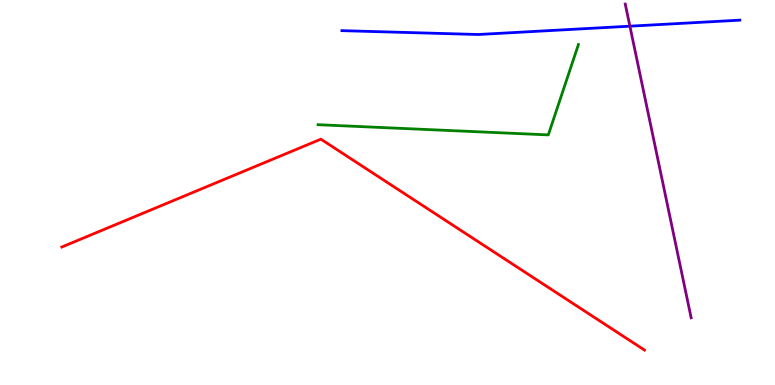[{'lines': ['blue', 'red'], 'intersections': []}, {'lines': ['green', 'red'], 'intersections': []}, {'lines': ['purple', 'red'], 'intersections': []}, {'lines': ['blue', 'green'], 'intersections': []}, {'lines': ['blue', 'purple'], 'intersections': [{'x': 8.13, 'y': 9.32}]}, {'lines': ['green', 'purple'], 'intersections': []}]